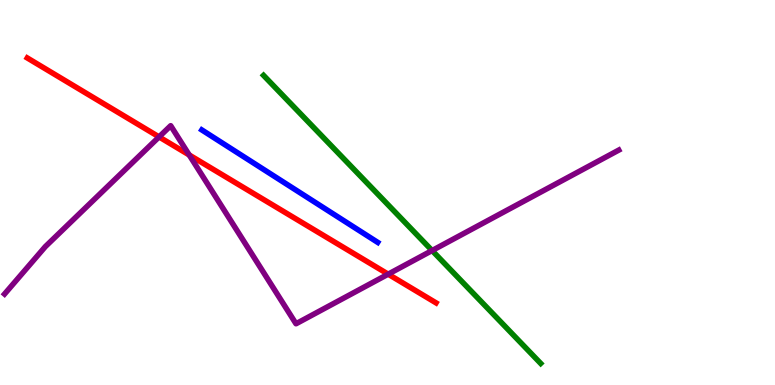[{'lines': ['blue', 'red'], 'intersections': []}, {'lines': ['green', 'red'], 'intersections': []}, {'lines': ['purple', 'red'], 'intersections': [{'x': 2.05, 'y': 6.44}, {'x': 2.44, 'y': 5.97}, {'x': 5.01, 'y': 2.88}]}, {'lines': ['blue', 'green'], 'intersections': []}, {'lines': ['blue', 'purple'], 'intersections': []}, {'lines': ['green', 'purple'], 'intersections': [{'x': 5.58, 'y': 3.49}]}]